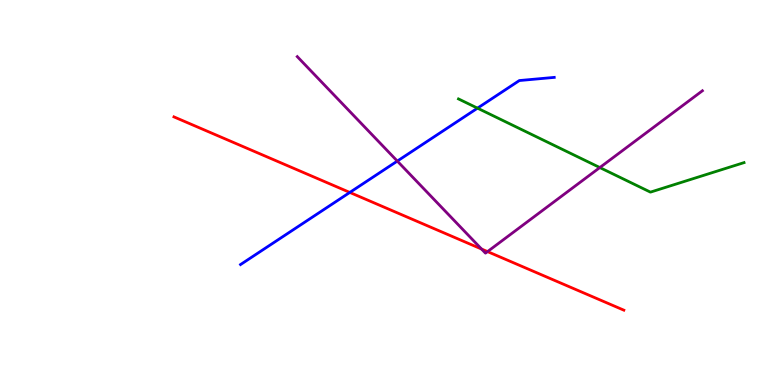[{'lines': ['blue', 'red'], 'intersections': [{'x': 4.51, 'y': 5.0}]}, {'lines': ['green', 'red'], 'intersections': []}, {'lines': ['purple', 'red'], 'intersections': [{'x': 6.21, 'y': 3.53}, {'x': 6.29, 'y': 3.46}]}, {'lines': ['blue', 'green'], 'intersections': [{'x': 6.16, 'y': 7.19}]}, {'lines': ['blue', 'purple'], 'intersections': [{'x': 5.13, 'y': 5.82}]}, {'lines': ['green', 'purple'], 'intersections': [{'x': 7.74, 'y': 5.65}]}]